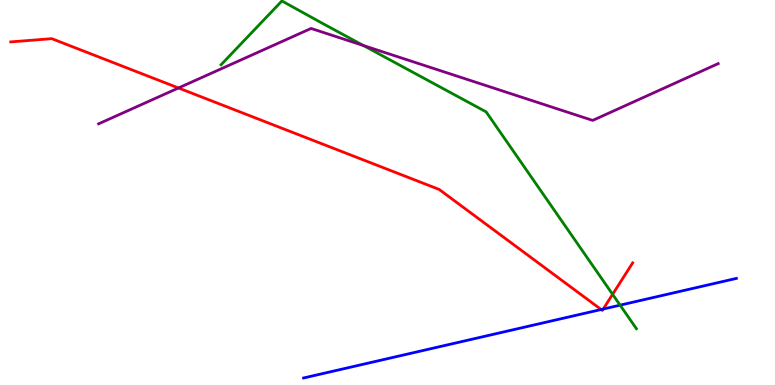[{'lines': ['blue', 'red'], 'intersections': [{'x': 7.76, 'y': 1.96}, {'x': 7.78, 'y': 1.97}]}, {'lines': ['green', 'red'], 'intersections': [{'x': 7.9, 'y': 2.35}]}, {'lines': ['purple', 'red'], 'intersections': [{'x': 2.3, 'y': 7.71}]}, {'lines': ['blue', 'green'], 'intersections': [{'x': 8.0, 'y': 2.07}]}, {'lines': ['blue', 'purple'], 'intersections': []}, {'lines': ['green', 'purple'], 'intersections': [{'x': 4.69, 'y': 8.82}]}]